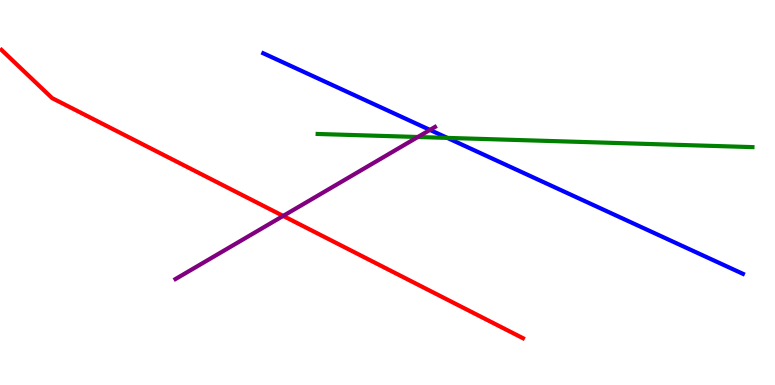[{'lines': ['blue', 'red'], 'intersections': []}, {'lines': ['green', 'red'], 'intersections': []}, {'lines': ['purple', 'red'], 'intersections': [{'x': 3.65, 'y': 4.39}]}, {'lines': ['blue', 'green'], 'intersections': [{'x': 5.77, 'y': 6.42}]}, {'lines': ['blue', 'purple'], 'intersections': [{'x': 5.55, 'y': 6.63}]}, {'lines': ['green', 'purple'], 'intersections': [{'x': 5.39, 'y': 6.44}]}]